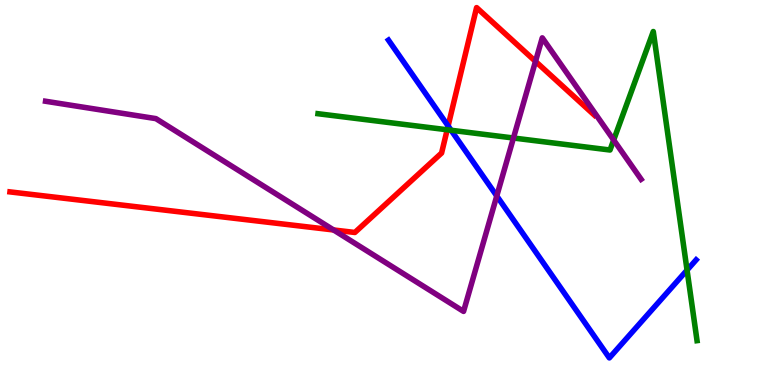[{'lines': ['blue', 'red'], 'intersections': [{'x': 5.78, 'y': 6.73}]}, {'lines': ['green', 'red'], 'intersections': [{'x': 5.77, 'y': 6.63}]}, {'lines': ['purple', 'red'], 'intersections': [{'x': 4.3, 'y': 4.03}, {'x': 6.91, 'y': 8.41}]}, {'lines': ['blue', 'green'], 'intersections': [{'x': 5.82, 'y': 6.62}, {'x': 8.87, 'y': 2.98}]}, {'lines': ['blue', 'purple'], 'intersections': [{'x': 6.41, 'y': 4.91}]}, {'lines': ['green', 'purple'], 'intersections': [{'x': 6.63, 'y': 6.42}, {'x': 7.92, 'y': 6.36}]}]